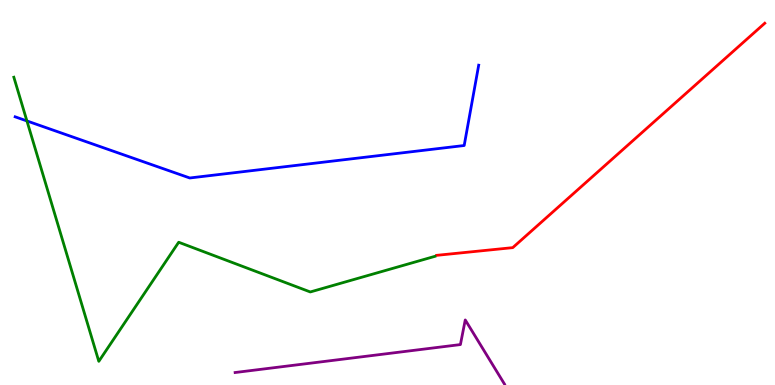[{'lines': ['blue', 'red'], 'intersections': []}, {'lines': ['green', 'red'], 'intersections': []}, {'lines': ['purple', 'red'], 'intersections': []}, {'lines': ['blue', 'green'], 'intersections': [{'x': 0.347, 'y': 6.86}]}, {'lines': ['blue', 'purple'], 'intersections': []}, {'lines': ['green', 'purple'], 'intersections': []}]